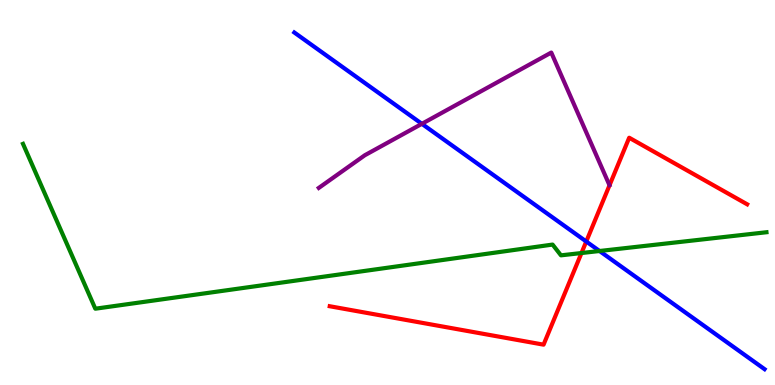[{'lines': ['blue', 'red'], 'intersections': [{'x': 7.56, 'y': 3.73}]}, {'lines': ['green', 'red'], 'intersections': [{'x': 7.5, 'y': 3.43}]}, {'lines': ['purple', 'red'], 'intersections': []}, {'lines': ['blue', 'green'], 'intersections': [{'x': 7.74, 'y': 3.48}]}, {'lines': ['blue', 'purple'], 'intersections': [{'x': 5.44, 'y': 6.78}]}, {'lines': ['green', 'purple'], 'intersections': []}]